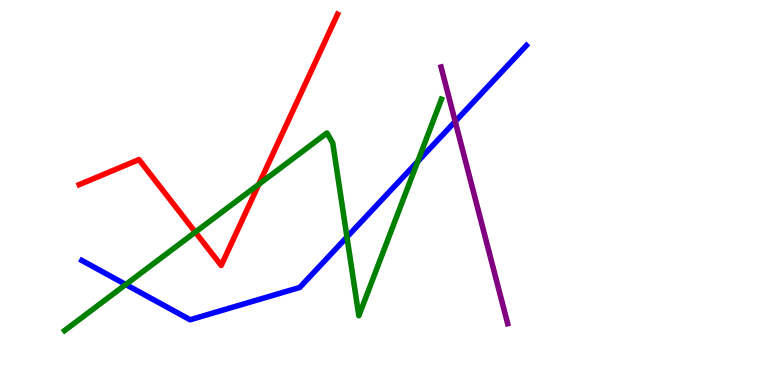[{'lines': ['blue', 'red'], 'intersections': []}, {'lines': ['green', 'red'], 'intersections': [{'x': 2.52, 'y': 3.97}, {'x': 3.34, 'y': 5.21}]}, {'lines': ['purple', 'red'], 'intersections': []}, {'lines': ['blue', 'green'], 'intersections': [{'x': 1.62, 'y': 2.61}, {'x': 4.48, 'y': 3.84}, {'x': 5.39, 'y': 5.8}]}, {'lines': ['blue', 'purple'], 'intersections': [{'x': 5.87, 'y': 6.84}]}, {'lines': ['green', 'purple'], 'intersections': []}]